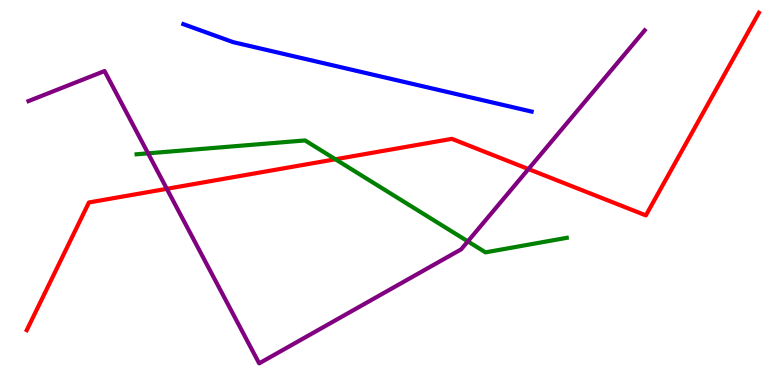[{'lines': ['blue', 'red'], 'intersections': []}, {'lines': ['green', 'red'], 'intersections': [{'x': 4.33, 'y': 5.86}]}, {'lines': ['purple', 'red'], 'intersections': [{'x': 2.15, 'y': 5.1}, {'x': 6.82, 'y': 5.61}]}, {'lines': ['blue', 'green'], 'intersections': []}, {'lines': ['blue', 'purple'], 'intersections': []}, {'lines': ['green', 'purple'], 'intersections': [{'x': 1.91, 'y': 6.02}, {'x': 6.04, 'y': 3.73}]}]